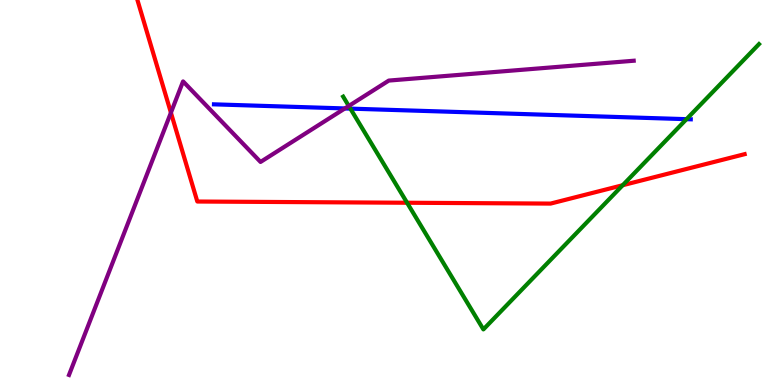[{'lines': ['blue', 'red'], 'intersections': []}, {'lines': ['green', 'red'], 'intersections': [{'x': 5.25, 'y': 4.73}, {'x': 8.03, 'y': 5.19}]}, {'lines': ['purple', 'red'], 'intersections': [{'x': 2.21, 'y': 7.07}]}, {'lines': ['blue', 'green'], 'intersections': [{'x': 4.52, 'y': 7.18}, {'x': 8.86, 'y': 6.9}]}, {'lines': ['blue', 'purple'], 'intersections': [{'x': 4.45, 'y': 7.18}]}, {'lines': ['green', 'purple'], 'intersections': [{'x': 4.5, 'y': 7.25}]}]